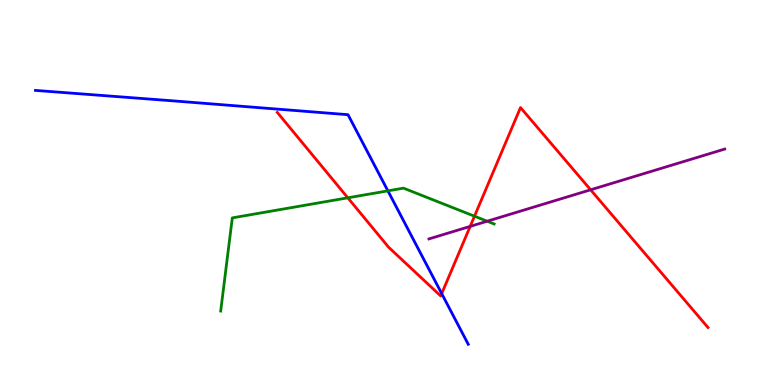[{'lines': ['blue', 'red'], 'intersections': [{'x': 5.7, 'y': 2.37}]}, {'lines': ['green', 'red'], 'intersections': [{'x': 4.49, 'y': 4.86}, {'x': 6.12, 'y': 4.38}]}, {'lines': ['purple', 'red'], 'intersections': [{'x': 6.07, 'y': 4.12}, {'x': 7.62, 'y': 5.07}]}, {'lines': ['blue', 'green'], 'intersections': [{'x': 5.01, 'y': 5.04}]}, {'lines': ['blue', 'purple'], 'intersections': []}, {'lines': ['green', 'purple'], 'intersections': [{'x': 6.29, 'y': 4.25}]}]